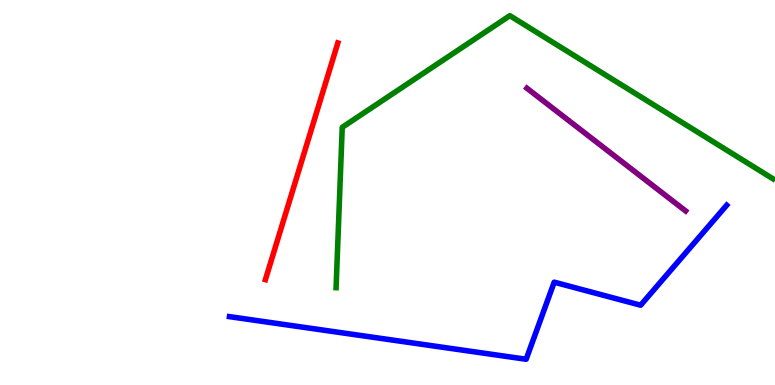[{'lines': ['blue', 'red'], 'intersections': []}, {'lines': ['green', 'red'], 'intersections': []}, {'lines': ['purple', 'red'], 'intersections': []}, {'lines': ['blue', 'green'], 'intersections': []}, {'lines': ['blue', 'purple'], 'intersections': []}, {'lines': ['green', 'purple'], 'intersections': []}]